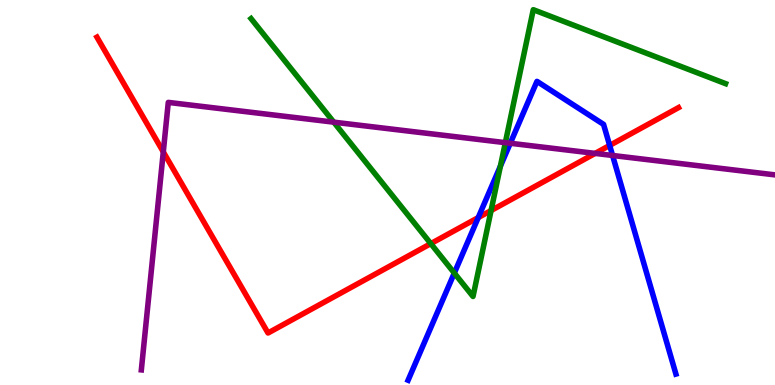[{'lines': ['blue', 'red'], 'intersections': [{'x': 6.17, 'y': 4.35}, {'x': 7.87, 'y': 6.22}]}, {'lines': ['green', 'red'], 'intersections': [{'x': 5.56, 'y': 3.67}, {'x': 6.34, 'y': 4.53}]}, {'lines': ['purple', 'red'], 'intersections': [{'x': 2.11, 'y': 6.05}, {'x': 7.68, 'y': 6.02}]}, {'lines': ['blue', 'green'], 'intersections': [{'x': 5.86, 'y': 2.91}, {'x': 6.46, 'y': 5.68}]}, {'lines': ['blue', 'purple'], 'intersections': [{'x': 6.58, 'y': 6.28}, {'x': 7.9, 'y': 5.96}]}, {'lines': ['green', 'purple'], 'intersections': [{'x': 4.31, 'y': 6.83}, {'x': 6.52, 'y': 6.29}]}]